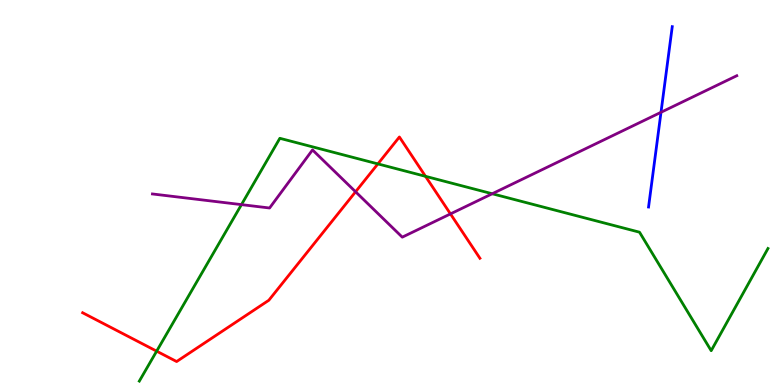[{'lines': ['blue', 'red'], 'intersections': []}, {'lines': ['green', 'red'], 'intersections': [{'x': 2.02, 'y': 0.879}, {'x': 4.88, 'y': 5.74}, {'x': 5.49, 'y': 5.42}]}, {'lines': ['purple', 'red'], 'intersections': [{'x': 4.59, 'y': 5.02}, {'x': 5.81, 'y': 4.44}]}, {'lines': ['blue', 'green'], 'intersections': []}, {'lines': ['blue', 'purple'], 'intersections': [{'x': 8.53, 'y': 7.08}]}, {'lines': ['green', 'purple'], 'intersections': [{'x': 3.12, 'y': 4.68}, {'x': 6.35, 'y': 4.97}]}]